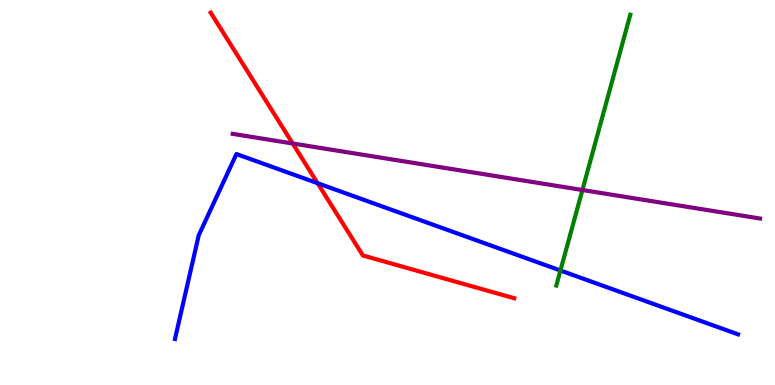[{'lines': ['blue', 'red'], 'intersections': [{'x': 4.1, 'y': 5.24}]}, {'lines': ['green', 'red'], 'intersections': []}, {'lines': ['purple', 'red'], 'intersections': [{'x': 3.78, 'y': 6.27}]}, {'lines': ['blue', 'green'], 'intersections': [{'x': 7.23, 'y': 2.97}]}, {'lines': ['blue', 'purple'], 'intersections': []}, {'lines': ['green', 'purple'], 'intersections': [{'x': 7.52, 'y': 5.06}]}]